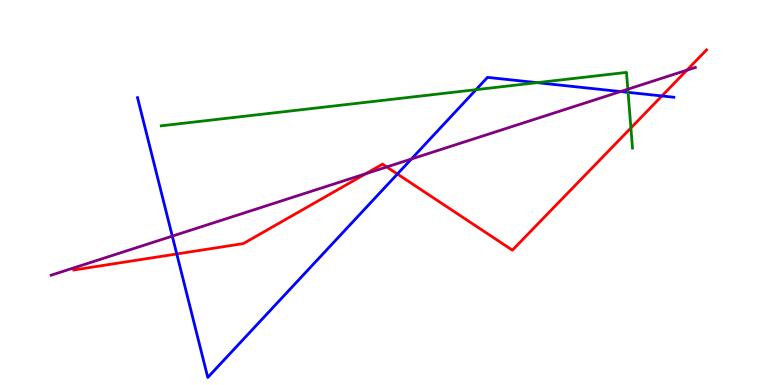[{'lines': ['blue', 'red'], 'intersections': [{'x': 2.28, 'y': 3.4}, {'x': 5.13, 'y': 5.48}, {'x': 8.54, 'y': 7.51}]}, {'lines': ['green', 'red'], 'intersections': [{'x': 8.14, 'y': 6.68}]}, {'lines': ['purple', 'red'], 'intersections': [{'x': 4.72, 'y': 5.49}, {'x': 4.99, 'y': 5.66}, {'x': 8.86, 'y': 8.18}]}, {'lines': ['blue', 'green'], 'intersections': [{'x': 6.14, 'y': 7.67}, {'x': 6.93, 'y': 7.85}, {'x': 8.1, 'y': 7.6}]}, {'lines': ['blue', 'purple'], 'intersections': [{'x': 2.22, 'y': 3.87}, {'x': 5.31, 'y': 5.87}, {'x': 8.01, 'y': 7.62}]}, {'lines': ['green', 'purple'], 'intersections': [{'x': 8.1, 'y': 7.68}]}]